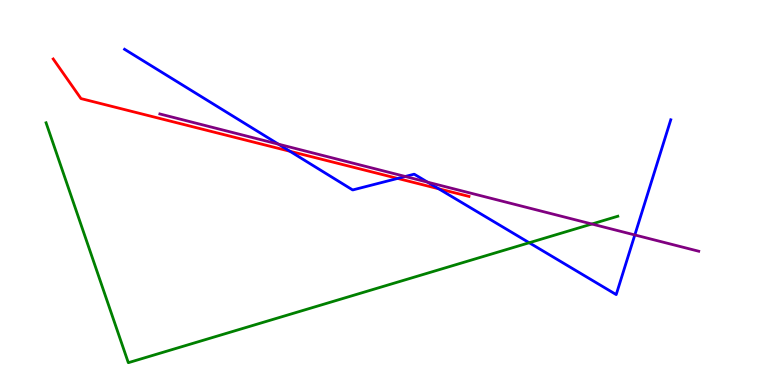[{'lines': ['blue', 'red'], 'intersections': [{'x': 3.74, 'y': 6.07}, {'x': 5.13, 'y': 5.37}, {'x': 5.66, 'y': 5.1}]}, {'lines': ['green', 'red'], 'intersections': []}, {'lines': ['purple', 'red'], 'intersections': []}, {'lines': ['blue', 'green'], 'intersections': [{'x': 6.83, 'y': 3.69}]}, {'lines': ['blue', 'purple'], 'intersections': [{'x': 3.59, 'y': 6.26}, {'x': 5.23, 'y': 5.42}, {'x': 5.52, 'y': 5.27}, {'x': 8.19, 'y': 3.9}]}, {'lines': ['green', 'purple'], 'intersections': [{'x': 7.64, 'y': 4.18}]}]